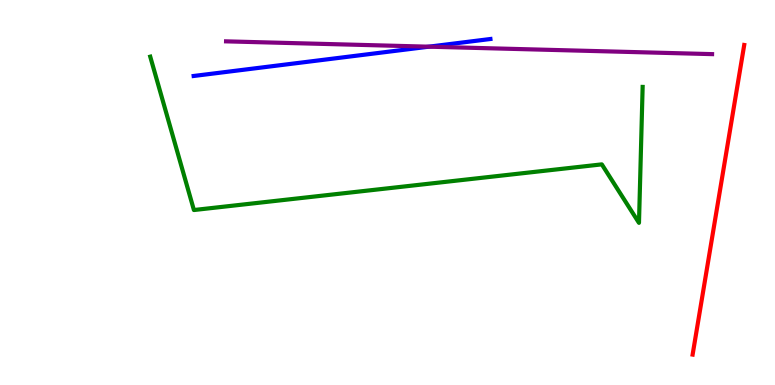[{'lines': ['blue', 'red'], 'intersections': []}, {'lines': ['green', 'red'], 'intersections': []}, {'lines': ['purple', 'red'], 'intersections': []}, {'lines': ['blue', 'green'], 'intersections': []}, {'lines': ['blue', 'purple'], 'intersections': [{'x': 5.53, 'y': 8.79}]}, {'lines': ['green', 'purple'], 'intersections': []}]